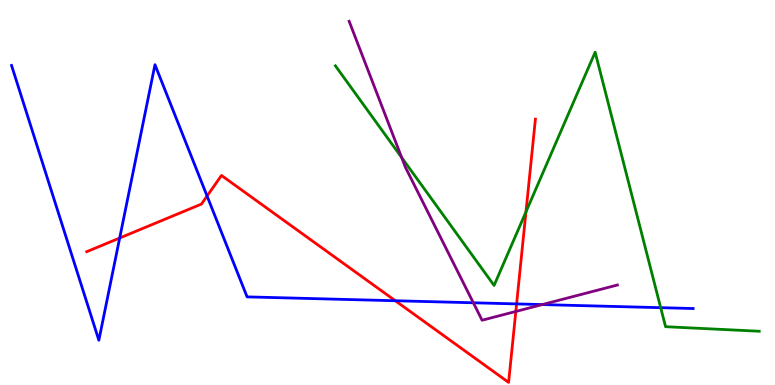[{'lines': ['blue', 'red'], 'intersections': [{'x': 1.54, 'y': 3.82}, {'x': 2.67, 'y': 4.91}, {'x': 5.1, 'y': 2.19}, {'x': 6.67, 'y': 2.11}]}, {'lines': ['green', 'red'], 'intersections': [{'x': 6.79, 'y': 4.5}]}, {'lines': ['purple', 'red'], 'intersections': [{'x': 6.66, 'y': 1.91}]}, {'lines': ['blue', 'green'], 'intersections': [{'x': 8.53, 'y': 2.01}]}, {'lines': ['blue', 'purple'], 'intersections': [{'x': 6.11, 'y': 2.14}, {'x': 7.0, 'y': 2.09}]}, {'lines': ['green', 'purple'], 'intersections': [{'x': 5.18, 'y': 5.91}]}]